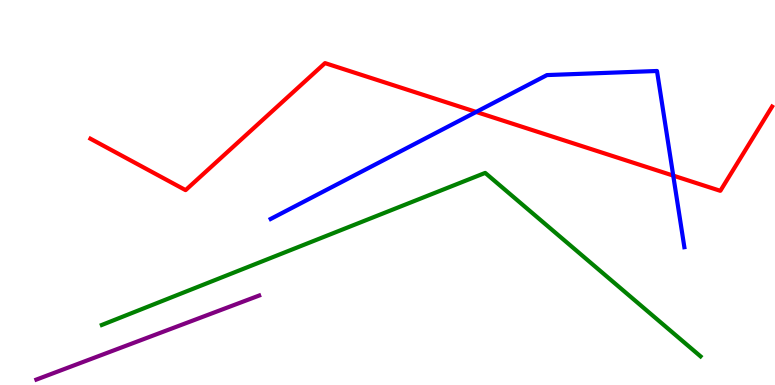[{'lines': ['blue', 'red'], 'intersections': [{'x': 6.14, 'y': 7.09}, {'x': 8.69, 'y': 5.44}]}, {'lines': ['green', 'red'], 'intersections': []}, {'lines': ['purple', 'red'], 'intersections': []}, {'lines': ['blue', 'green'], 'intersections': []}, {'lines': ['blue', 'purple'], 'intersections': []}, {'lines': ['green', 'purple'], 'intersections': []}]